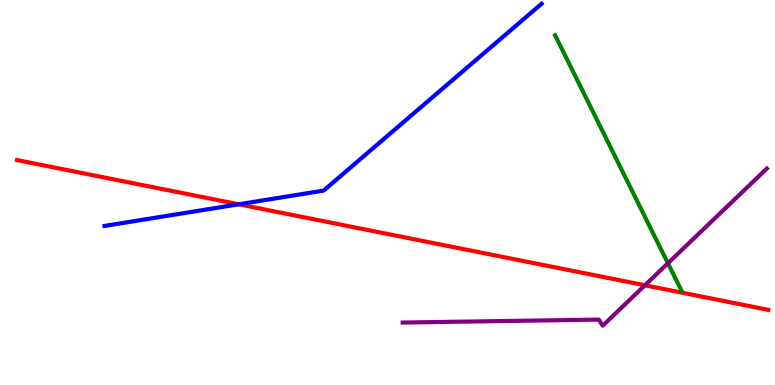[{'lines': ['blue', 'red'], 'intersections': [{'x': 3.08, 'y': 4.69}]}, {'lines': ['green', 'red'], 'intersections': []}, {'lines': ['purple', 'red'], 'intersections': [{'x': 8.32, 'y': 2.59}]}, {'lines': ['blue', 'green'], 'intersections': []}, {'lines': ['blue', 'purple'], 'intersections': []}, {'lines': ['green', 'purple'], 'intersections': [{'x': 8.62, 'y': 3.16}]}]